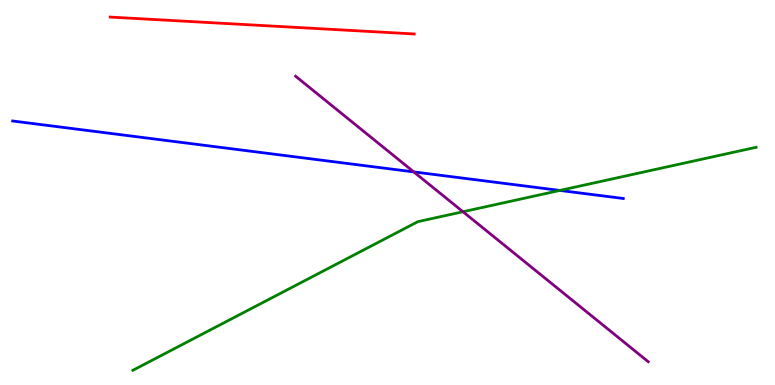[{'lines': ['blue', 'red'], 'intersections': []}, {'lines': ['green', 'red'], 'intersections': []}, {'lines': ['purple', 'red'], 'intersections': []}, {'lines': ['blue', 'green'], 'intersections': [{'x': 7.22, 'y': 5.05}]}, {'lines': ['blue', 'purple'], 'intersections': [{'x': 5.34, 'y': 5.54}]}, {'lines': ['green', 'purple'], 'intersections': [{'x': 5.97, 'y': 4.5}]}]